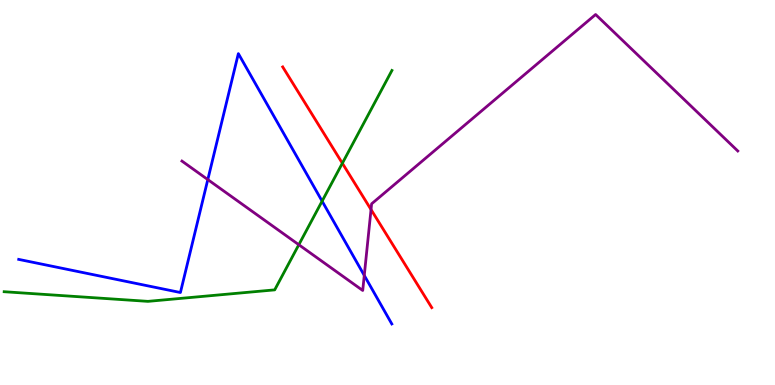[{'lines': ['blue', 'red'], 'intersections': []}, {'lines': ['green', 'red'], 'intersections': [{'x': 4.42, 'y': 5.76}]}, {'lines': ['purple', 'red'], 'intersections': [{'x': 4.79, 'y': 4.56}]}, {'lines': ['blue', 'green'], 'intersections': [{'x': 4.16, 'y': 4.78}]}, {'lines': ['blue', 'purple'], 'intersections': [{'x': 2.68, 'y': 5.34}, {'x': 4.7, 'y': 2.85}]}, {'lines': ['green', 'purple'], 'intersections': [{'x': 3.86, 'y': 3.64}]}]